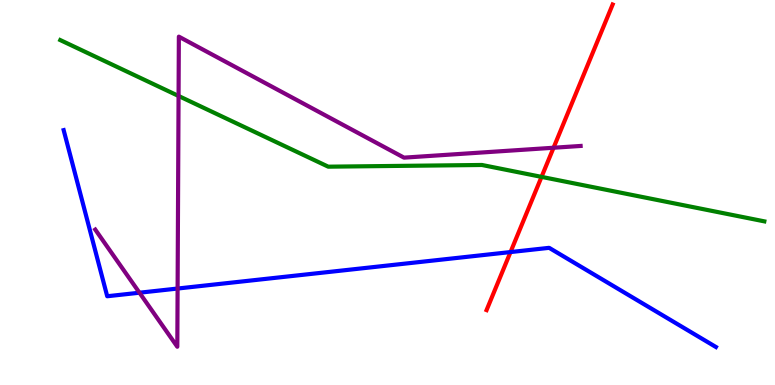[{'lines': ['blue', 'red'], 'intersections': [{'x': 6.59, 'y': 3.45}]}, {'lines': ['green', 'red'], 'intersections': [{'x': 6.99, 'y': 5.41}]}, {'lines': ['purple', 'red'], 'intersections': [{'x': 7.14, 'y': 6.16}]}, {'lines': ['blue', 'green'], 'intersections': []}, {'lines': ['blue', 'purple'], 'intersections': [{'x': 1.8, 'y': 2.4}, {'x': 2.29, 'y': 2.51}]}, {'lines': ['green', 'purple'], 'intersections': [{'x': 2.3, 'y': 7.51}]}]